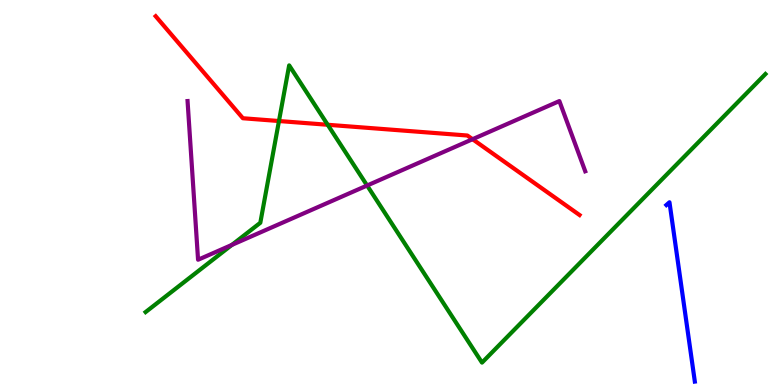[{'lines': ['blue', 'red'], 'intersections': []}, {'lines': ['green', 'red'], 'intersections': [{'x': 3.6, 'y': 6.86}, {'x': 4.23, 'y': 6.76}]}, {'lines': ['purple', 'red'], 'intersections': [{'x': 6.1, 'y': 6.38}]}, {'lines': ['blue', 'green'], 'intersections': []}, {'lines': ['blue', 'purple'], 'intersections': []}, {'lines': ['green', 'purple'], 'intersections': [{'x': 2.99, 'y': 3.64}, {'x': 4.74, 'y': 5.18}]}]